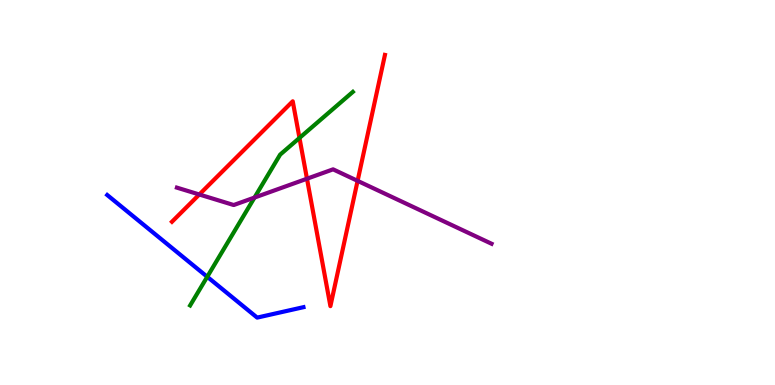[{'lines': ['blue', 'red'], 'intersections': []}, {'lines': ['green', 'red'], 'intersections': [{'x': 3.86, 'y': 6.42}]}, {'lines': ['purple', 'red'], 'intersections': [{'x': 2.57, 'y': 4.95}, {'x': 3.96, 'y': 5.36}, {'x': 4.61, 'y': 5.3}]}, {'lines': ['blue', 'green'], 'intersections': [{'x': 2.67, 'y': 2.81}]}, {'lines': ['blue', 'purple'], 'intersections': []}, {'lines': ['green', 'purple'], 'intersections': [{'x': 3.28, 'y': 4.87}]}]